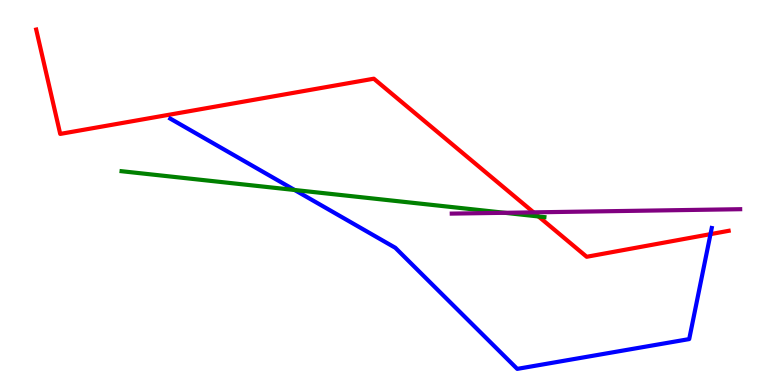[{'lines': ['blue', 'red'], 'intersections': [{'x': 9.17, 'y': 3.92}]}, {'lines': ['green', 'red'], 'intersections': [{'x': 6.95, 'y': 4.38}]}, {'lines': ['purple', 'red'], 'intersections': [{'x': 6.89, 'y': 4.48}]}, {'lines': ['blue', 'green'], 'intersections': [{'x': 3.8, 'y': 5.07}]}, {'lines': ['blue', 'purple'], 'intersections': []}, {'lines': ['green', 'purple'], 'intersections': [{'x': 6.51, 'y': 4.47}]}]